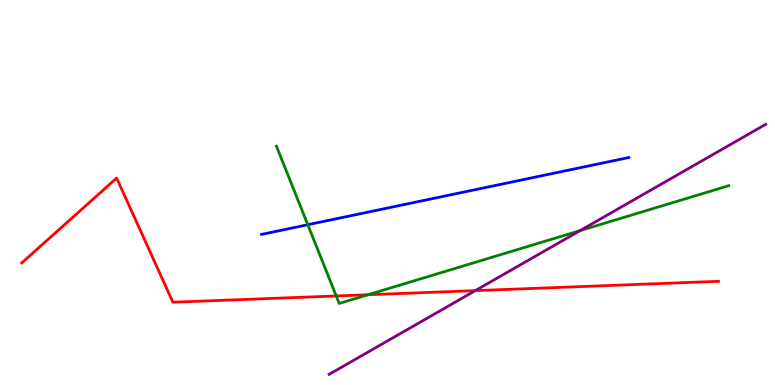[{'lines': ['blue', 'red'], 'intersections': []}, {'lines': ['green', 'red'], 'intersections': [{'x': 4.34, 'y': 2.31}, {'x': 4.75, 'y': 2.34}]}, {'lines': ['purple', 'red'], 'intersections': [{'x': 6.13, 'y': 2.45}]}, {'lines': ['blue', 'green'], 'intersections': [{'x': 3.97, 'y': 4.16}]}, {'lines': ['blue', 'purple'], 'intersections': []}, {'lines': ['green', 'purple'], 'intersections': [{'x': 7.48, 'y': 4.01}]}]